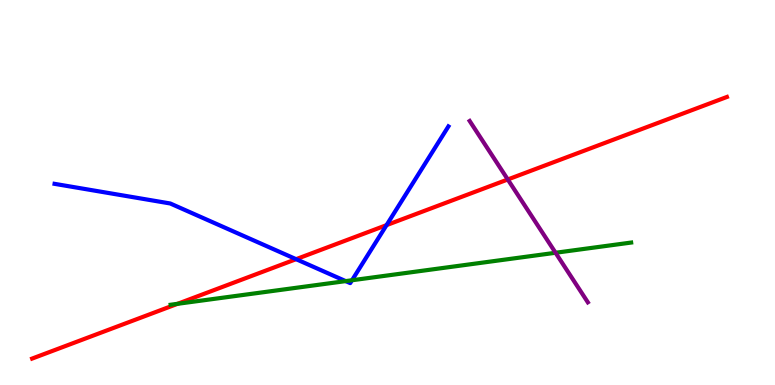[{'lines': ['blue', 'red'], 'intersections': [{'x': 3.82, 'y': 3.27}, {'x': 4.99, 'y': 4.15}]}, {'lines': ['green', 'red'], 'intersections': [{'x': 2.29, 'y': 2.11}]}, {'lines': ['purple', 'red'], 'intersections': [{'x': 6.55, 'y': 5.34}]}, {'lines': ['blue', 'green'], 'intersections': [{'x': 4.46, 'y': 2.7}, {'x': 4.54, 'y': 2.72}]}, {'lines': ['blue', 'purple'], 'intersections': []}, {'lines': ['green', 'purple'], 'intersections': [{'x': 7.17, 'y': 3.43}]}]